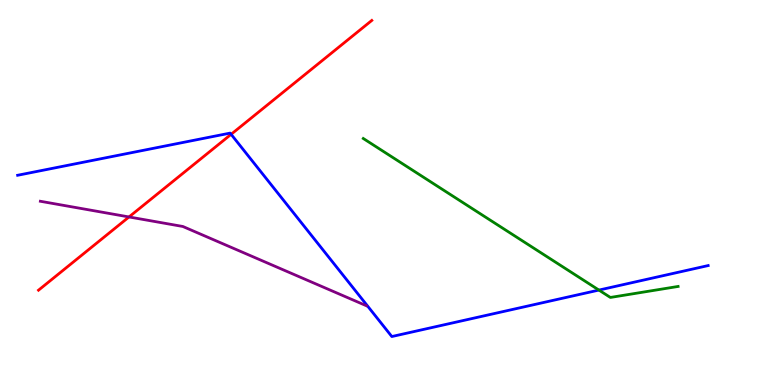[{'lines': ['blue', 'red'], 'intersections': [{'x': 2.98, 'y': 6.51}]}, {'lines': ['green', 'red'], 'intersections': []}, {'lines': ['purple', 'red'], 'intersections': [{'x': 1.66, 'y': 4.36}]}, {'lines': ['blue', 'green'], 'intersections': [{'x': 7.73, 'y': 2.47}]}, {'lines': ['blue', 'purple'], 'intersections': []}, {'lines': ['green', 'purple'], 'intersections': []}]